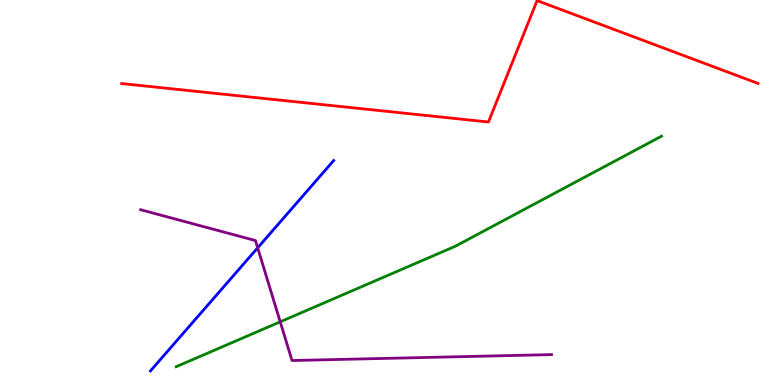[{'lines': ['blue', 'red'], 'intersections': []}, {'lines': ['green', 'red'], 'intersections': []}, {'lines': ['purple', 'red'], 'intersections': []}, {'lines': ['blue', 'green'], 'intersections': []}, {'lines': ['blue', 'purple'], 'intersections': [{'x': 3.32, 'y': 3.56}]}, {'lines': ['green', 'purple'], 'intersections': [{'x': 3.62, 'y': 1.64}]}]